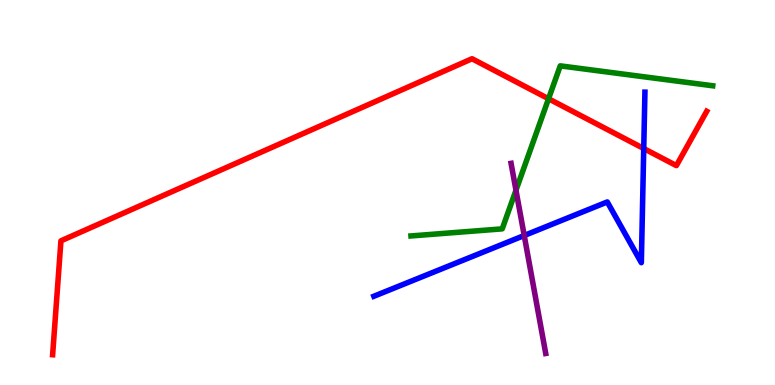[{'lines': ['blue', 'red'], 'intersections': [{'x': 8.31, 'y': 6.14}]}, {'lines': ['green', 'red'], 'intersections': [{'x': 7.08, 'y': 7.43}]}, {'lines': ['purple', 'red'], 'intersections': []}, {'lines': ['blue', 'green'], 'intersections': []}, {'lines': ['blue', 'purple'], 'intersections': [{'x': 6.76, 'y': 3.88}]}, {'lines': ['green', 'purple'], 'intersections': [{'x': 6.66, 'y': 5.06}]}]